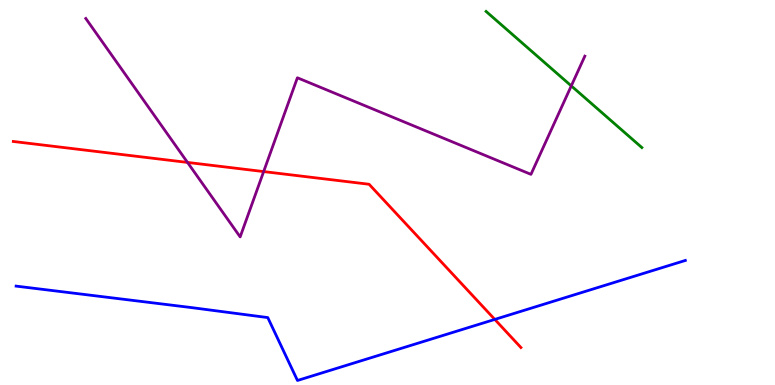[{'lines': ['blue', 'red'], 'intersections': [{'x': 6.38, 'y': 1.7}]}, {'lines': ['green', 'red'], 'intersections': []}, {'lines': ['purple', 'red'], 'intersections': [{'x': 2.42, 'y': 5.78}, {'x': 3.4, 'y': 5.54}]}, {'lines': ['blue', 'green'], 'intersections': []}, {'lines': ['blue', 'purple'], 'intersections': []}, {'lines': ['green', 'purple'], 'intersections': [{'x': 7.37, 'y': 7.77}]}]